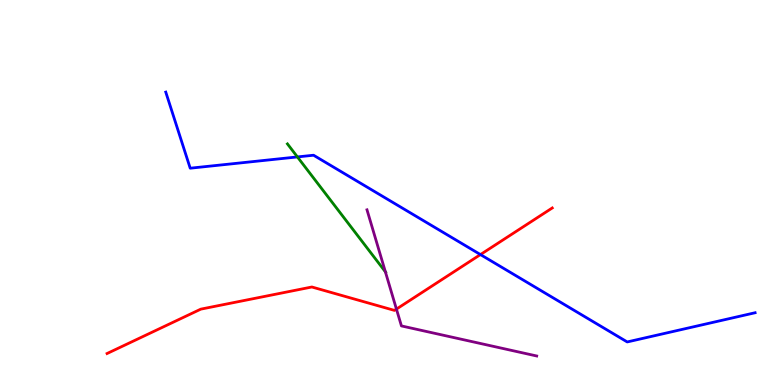[{'lines': ['blue', 'red'], 'intersections': [{'x': 6.2, 'y': 3.39}]}, {'lines': ['green', 'red'], 'intersections': []}, {'lines': ['purple', 'red'], 'intersections': [{'x': 5.12, 'y': 1.97}]}, {'lines': ['blue', 'green'], 'intersections': [{'x': 3.84, 'y': 5.92}]}, {'lines': ['blue', 'purple'], 'intersections': []}, {'lines': ['green', 'purple'], 'intersections': [{'x': 4.97, 'y': 2.94}]}]